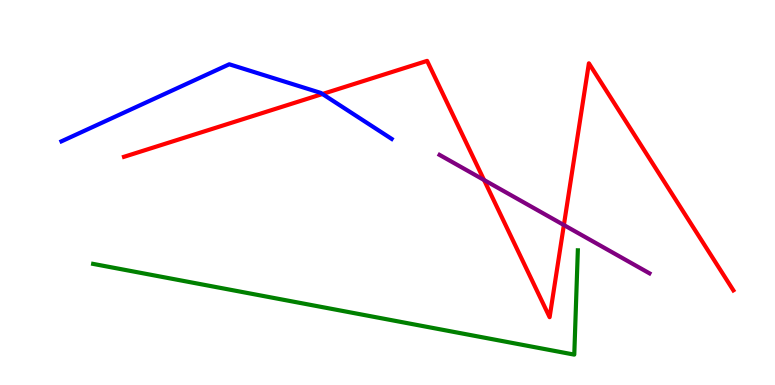[{'lines': ['blue', 'red'], 'intersections': [{'x': 4.16, 'y': 7.56}]}, {'lines': ['green', 'red'], 'intersections': []}, {'lines': ['purple', 'red'], 'intersections': [{'x': 6.25, 'y': 5.32}, {'x': 7.28, 'y': 4.15}]}, {'lines': ['blue', 'green'], 'intersections': []}, {'lines': ['blue', 'purple'], 'intersections': []}, {'lines': ['green', 'purple'], 'intersections': []}]